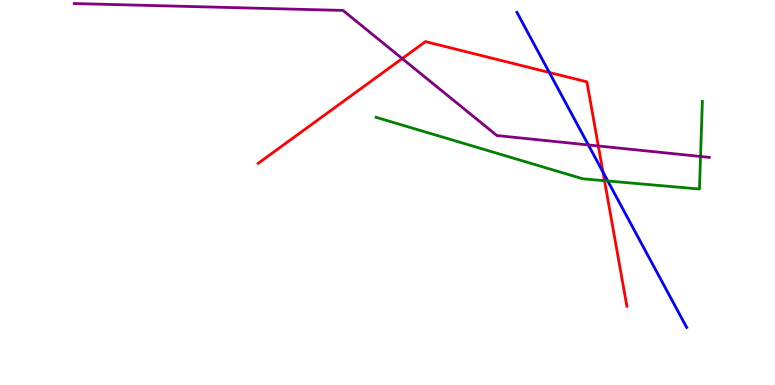[{'lines': ['blue', 'red'], 'intersections': [{'x': 7.09, 'y': 8.12}, {'x': 7.78, 'y': 5.53}]}, {'lines': ['green', 'red'], 'intersections': [{'x': 7.8, 'y': 5.31}]}, {'lines': ['purple', 'red'], 'intersections': [{'x': 5.19, 'y': 8.48}, {'x': 7.72, 'y': 6.21}]}, {'lines': ['blue', 'green'], 'intersections': [{'x': 7.84, 'y': 5.3}]}, {'lines': ['blue', 'purple'], 'intersections': [{'x': 7.59, 'y': 6.24}]}, {'lines': ['green', 'purple'], 'intersections': [{'x': 9.04, 'y': 5.94}]}]